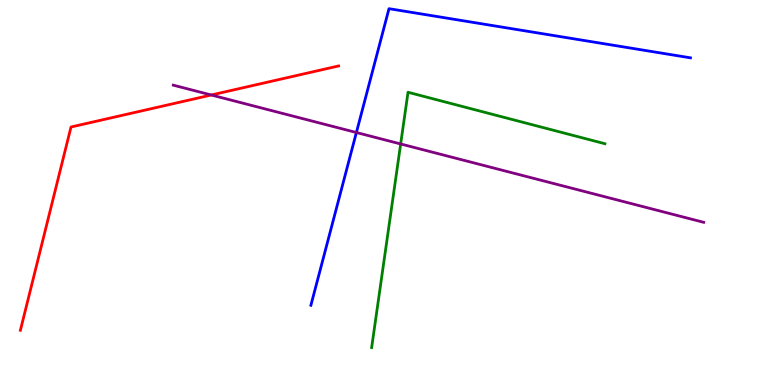[{'lines': ['blue', 'red'], 'intersections': []}, {'lines': ['green', 'red'], 'intersections': []}, {'lines': ['purple', 'red'], 'intersections': [{'x': 2.73, 'y': 7.53}]}, {'lines': ['blue', 'green'], 'intersections': []}, {'lines': ['blue', 'purple'], 'intersections': [{'x': 4.6, 'y': 6.56}]}, {'lines': ['green', 'purple'], 'intersections': [{'x': 5.17, 'y': 6.26}]}]